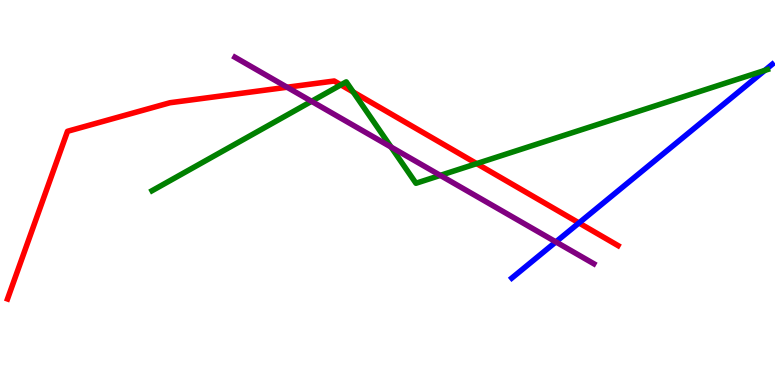[{'lines': ['blue', 'red'], 'intersections': [{'x': 7.47, 'y': 4.21}]}, {'lines': ['green', 'red'], 'intersections': [{'x': 4.4, 'y': 7.8}, {'x': 4.56, 'y': 7.61}, {'x': 6.15, 'y': 5.75}]}, {'lines': ['purple', 'red'], 'intersections': [{'x': 3.7, 'y': 7.73}]}, {'lines': ['blue', 'green'], 'intersections': [{'x': 9.87, 'y': 8.17}]}, {'lines': ['blue', 'purple'], 'intersections': [{'x': 7.17, 'y': 3.72}]}, {'lines': ['green', 'purple'], 'intersections': [{'x': 4.02, 'y': 7.37}, {'x': 5.05, 'y': 6.18}, {'x': 5.68, 'y': 5.44}]}]